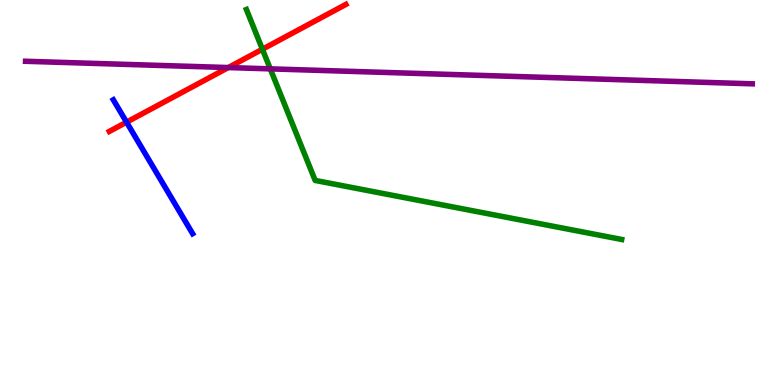[{'lines': ['blue', 'red'], 'intersections': [{'x': 1.63, 'y': 6.83}]}, {'lines': ['green', 'red'], 'intersections': [{'x': 3.39, 'y': 8.72}]}, {'lines': ['purple', 'red'], 'intersections': [{'x': 2.95, 'y': 8.25}]}, {'lines': ['blue', 'green'], 'intersections': []}, {'lines': ['blue', 'purple'], 'intersections': []}, {'lines': ['green', 'purple'], 'intersections': [{'x': 3.49, 'y': 8.21}]}]